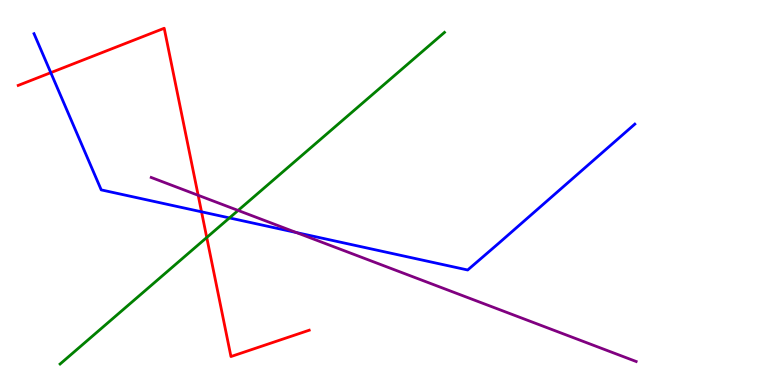[{'lines': ['blue', 'red'], 'intersections': [{'x': 0.655, 'y': 8.11}, {'x': 2.6, 'y': 4.5}]}, {'lines': ['green', 'red'], 'intersections': [{'x': 2.67, 'y': 3.83}]}, {'lines': ['purple', 'red'], 'intersections': [{'x': 2.56, 'y': 4.93}]}, {'lines': ['blue', 'green'], 'intersections': [{'x': 2.96, 'y': 4.34}]}, {'lines': ['blue', 'purple'], 'intersections': [{'x': 3.82, 'y': 3.96}]}, {'lines': ['green', 'purple'], 'intersections': [{'x': 3.07, 'y': 4.53}]}]